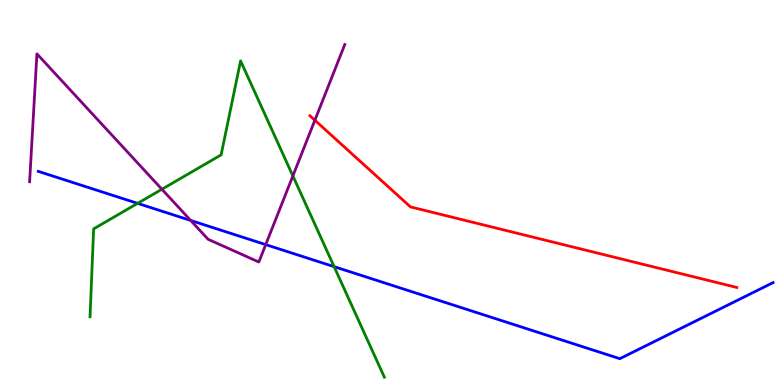[{'lines': ['blue', 'red'], 'intersections': []}, {'lines': ['green', 'red'], 'intersections': []}, {'lines': ['purple', 'red'], 'intersections': [{'x': 4.06, 'y': 6.88}]}, {'lines': ['blue', 'green'], 'intersections': [{'x': 1.78, 'y': 4.72}, {'x': 4.31, 'y': 3.07}]}, {'lines': ['blue', 'purple'], 'intersections': [{'x': 2.46, 'y': 4.27}, {'x': 3.43, 'y': 3.65}]}, {'lines': ['green', 'purple'], 'intersections': [{'x': 2.09, 'y': 5.08}, {'x': 3.78, 'y': 5.43}]}]